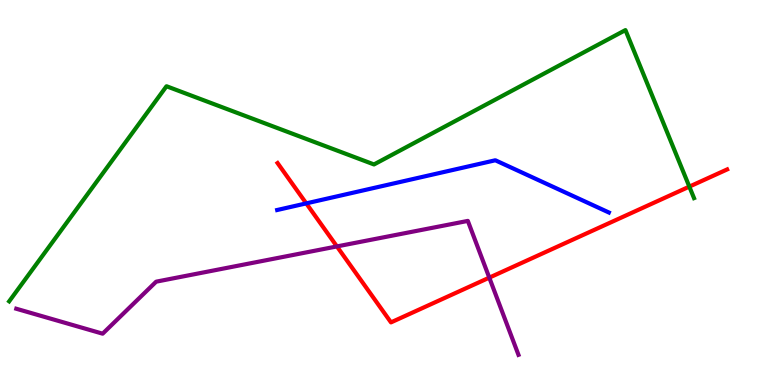[{'lines': ['blue', 'red'], 'intersections': [{'x': 3.95, 'y': 4.72}]}, {'lines': ['green', 'red'], 'intersections': [{'x': 8.89, 'y': 5.15}]}, {'lines': ['purple', 'red'], 'intersections': [{'x': 4.35, 'y': 3.6}, {'x': 6.31, 'y': 2.79}]}, {'lines': ['blue', 'green'], 'intersections': []}, {'lines': ['blue', 'purple'], 'intersections': []}, {'lines': ['green', 'purple'], 'intersections': []}]